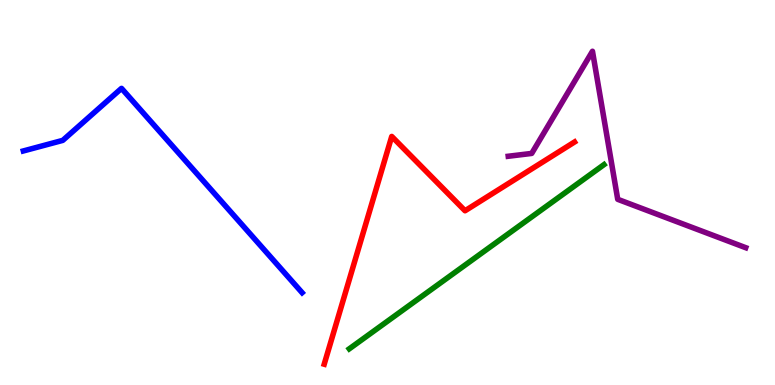[{'lines': ['blue', 'red'], 'intersections': []}, {'lines': ['green', 'red'], 'intersections': []}, {'lines': ['purple', 'red'], 'intersections': []}, {'lines': ['blue', 'green'], 'intersections': []}, {'lines': ['blue', 'purple'], 'intersections': []}, {'lines': ['green', 'purple'], 'intersections': []}]